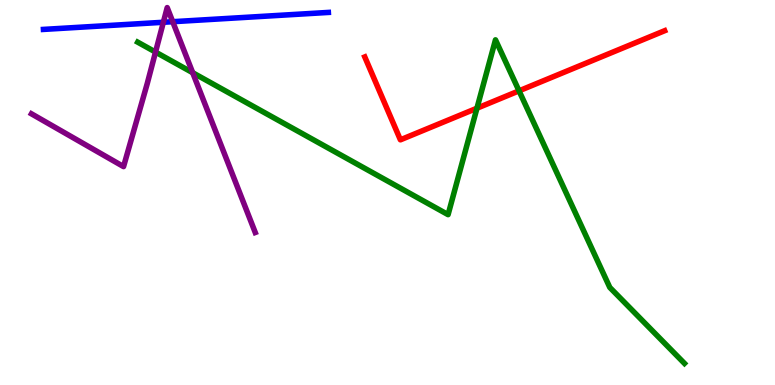[{'lines': ['blue', 'red'], 'intersections': []}, {'lines': ['green', 'red'], 'intersections': [{'x': 6.15, 'y': 7.19}, {'x': 6.7, 'y': 7.64}]}, {'lines': ['purple', 'red'], 'intersections': []}, {'lines': ['blue', 'green'], 'intersections': []}, {'lines': ['blue', 'purple'], 'intersections': [{'x': 2.11, 'y': 9.42}, {'x': 2.23, 'y': 9.44}]}, {'lines': ['green', 'purple'], 'intersections': [{'x': 2.01, 'y': 8.65}, {'x': 2.49, 'y': 8.11}]}]